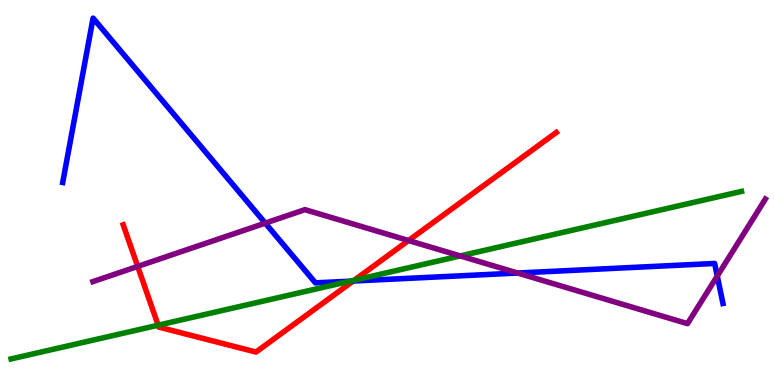[{'lines': ['blue', 'red'], 'intersections': [{'x': 4.56, 'y': 2.7}]}, {'lines': ['green', 'red'], 'intersections': [{'x': 2.04, 'y': 1.55}, {'x': 4.57, 'y': 2.72}]}, {'lines': ['purple', 'red'], 'intersections': [{'x': 1.78, 'y': 3.08}, {'x': 5.27, 'y': 3.75}]}, {'lines': ['blue', 'green'], 'intersections': [{'x': 4.52, 'y': 2.7}]}, {'lines': ['blue', 'purple'], 'intersections': [{'x': 3.42, 'y': 4.2}, {'x': 6.68, 'y': 2.91}, {'x': 9.26, 'y': 2.83}]}, {'lines': ['green', 'purple'], 'intersections': [{'x': 5.94, 'y': 3.35}]}]